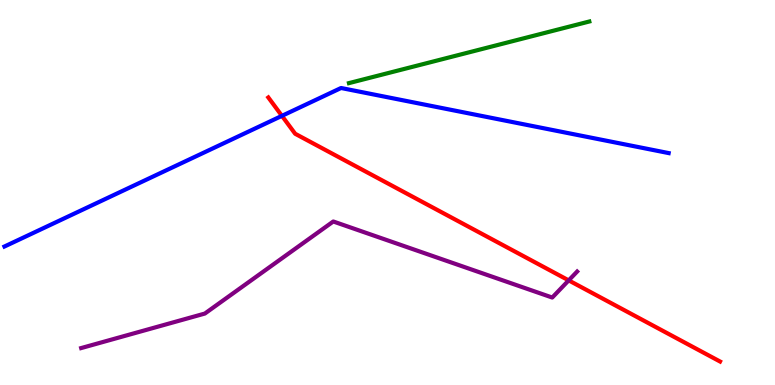[{'lines': ['blue', 'red'], 'intersections': [{'x': 3.64, 'y': 6.99}]}, {'lines': ['green', 'red'], 'intersections': []}, {'lines': ['purple', 'red'], 'intersections': [{'x': 7.34, 'y': 2.72}]}, {'lines': ['blue', 'green'], 'intersections': []}, {'lines': ['blue', 'purple'], 'intersections': []}, {'lines': ['green', 'purple'], 'intersections': []}]